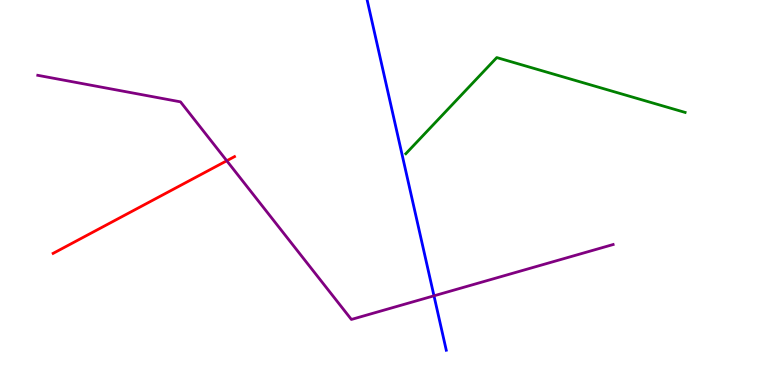[{'lines': ['blue', 'red'], 'intersections': []}, {'lines': ['green', 'red'], 'intersections': []}, {'lines': ['purple', 'red'], 'intersections': [{'x': 2.93, 'y': 5.82}]}, {'lines': ['blue', 'green'], 'intersections': []}, {'lines': ['blue', 'purple'], 'intersections': [{'x': 5.6, 'y': 2.32}]}, {'lines': ['green', 'purple'], 'intersections': []}]